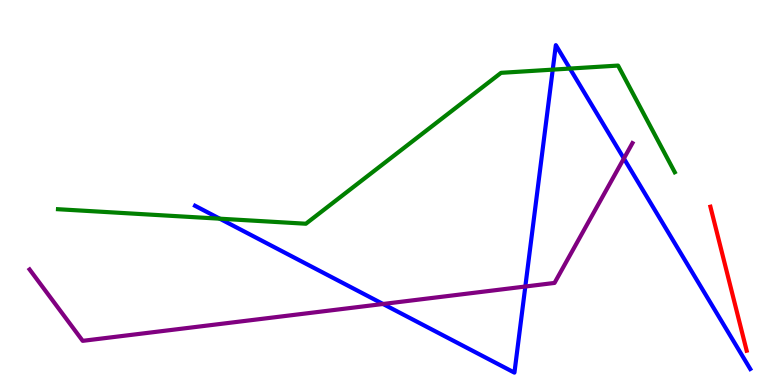[{'lines': ['blue', 'red'], 'intersections': []}, {'lines': ['green', 'red'], 'intersections': []}, {'lines': ['purple', 'red'], 'intersections': []}, {'lines': ['blue', 'green'], 'intersections': [{'x': 2.84, 'y': 4.32}, {'x': 7.13, 'y': 8.19}, {'x': 7.35, 'y': 8.22}]}, {'lines': ['blue', 'purple'], 'intersections': [{'x': 4.94, 'y': 2.1}, {'x': 6.78, 'y': 2.56}, {'x': 8.05, 'y': 5.88}]}, {'lines': ['green', 'purple'], 'intersections': []}]